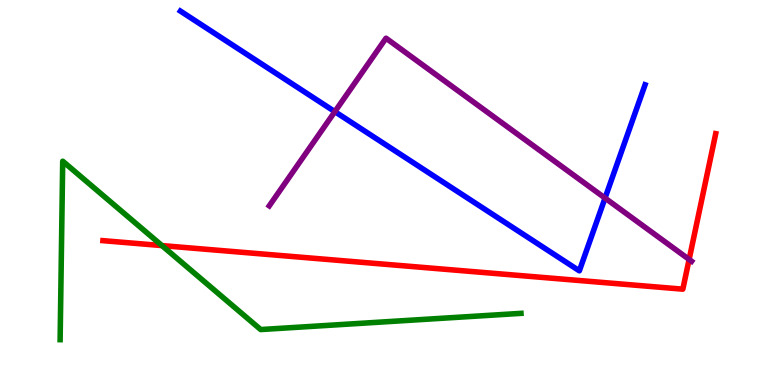[{'lines': ['blue', 'red'], 'intersections': []}, {'lines': ['green', 'red'], 'intersections': [{'x': 2.09, 'y': 3.62}]}, {'lines': ['purple', 'red'], 'intersections': [{'x': 8.89, 'y': 3.26}]}, {'lines': ['blue', 'green'], 'intersections': []}, {'lines': ['blue', 'purple'], 'intersections': [{'x': 4.32, 'y': 7.1}, {'x': 7.81, 'y': 4.86}]}, {'lines': ['green', 'purple'], 'intersections': []}]